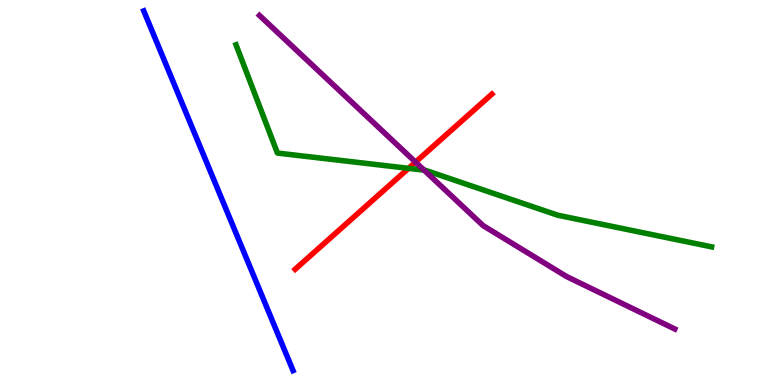[{'lines': ['blue', 'red'], 'intersections': []}, {'lines': ['green', 'red'], 'intersections': [{'x': 5.27, 'y': 5.63}]}, {'lines': ['purple', 'red'], 'intersections': [{'x': 5.36, 'y': 5.79}]}, {'lines': ['blue', 'green'], 'intersections': []}, {'lines': ['blue', 'purple'], 'intersections': []}, {'lines': ['green', 'purple'], 'intersections': [{'x': 5.47, 'y': 5.58}]}]